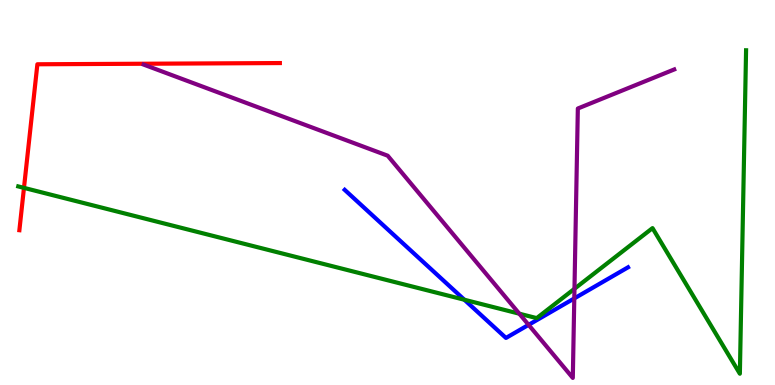[{'lines': ['blue', 'red'], 'intersections': []}, {'lines': ['green', 'red'], 'intersections': [{'x': 0.309, 'y': 5.12}]}, {'lines': ['purple', 'red'], 'intersections': []}, {'lines': ['blue', 'green'], 'intersections': [{'x': 5.99, 'y': 2.21}]}, {'lines': ['blue', 'purple'], 'intersections': [{'x': 6.82, 'y': 1.56}, {'x': 7.41, 'y': 2.25}]}, {'lines': ['green', 'purple'], 'intersections': [{'x': 6.7, 'y': 1.85}, {'x': 7.41, 'y': 2.5}]}]